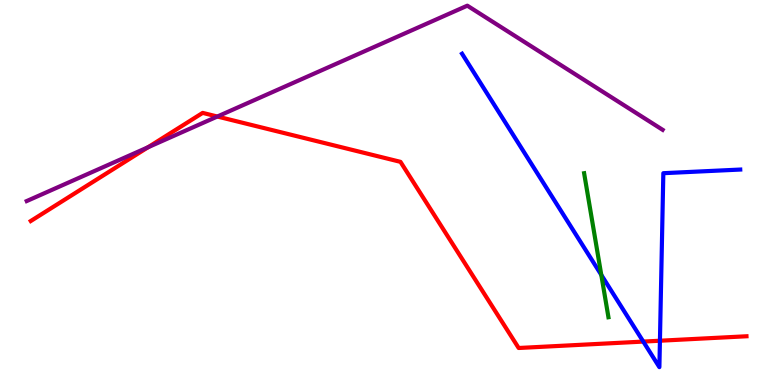[{'lines': ['blue', 'red'], 'intersections': [{'x': 8.3, 'y': 1.13}, {'x': 8.52, 'y': 1.15}]}, {'lines': ['green', 'red'], 'intersections': []}, {'lines': ['purple', 'red'], 'intersections': [{'x': 1.91, 'y': 6.17}, {'x': 2.8, 'y': 6.97}]}, {'lines': ['blue', 'green'], 'intersections': [{'x': 7.76, 'y': 2.86}]}, {'lines': ['blue', 'purple'], 'intersections': []}, {'lines': ['green', 'purple'], 'intersections': []}]